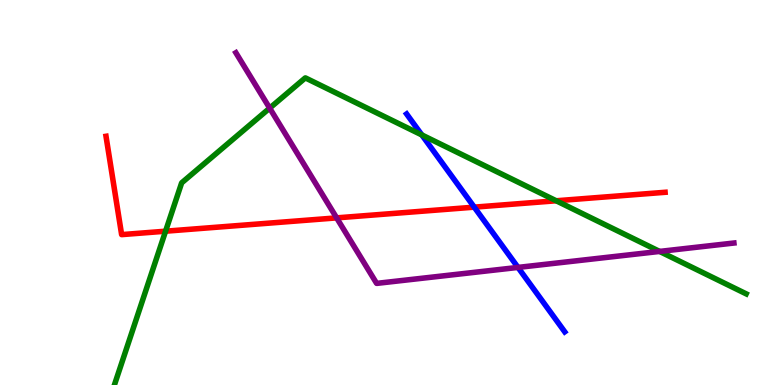[{'lines': ['blue', 'red'], 'intersections': [{'x': 6.12, 'y': 4.62}]}, {'lines': ['green', 'red'], 'intersections': [{'x': 2.14, 'y': 3.99}, {'x': 7.18, 'y': 4.79}]}, {'lines': ['purple', 'red'], 'intersections': [{'x': 4.34, 'y': 4.34}]}, {'lines': ['blue', 'green'], 'intersections': [{'x': 5.44, 'y': 6.49}]}, {'lines': ['blue', 'purple'], 'intersections': [{'x': 6.68, 'y': 3.05}]}, {'lines': ['green', 'purple'], 'intersections': [{'x': 3.48, 'y': 7.19}, {'x': 8.51, 'y': 3.47}]}]